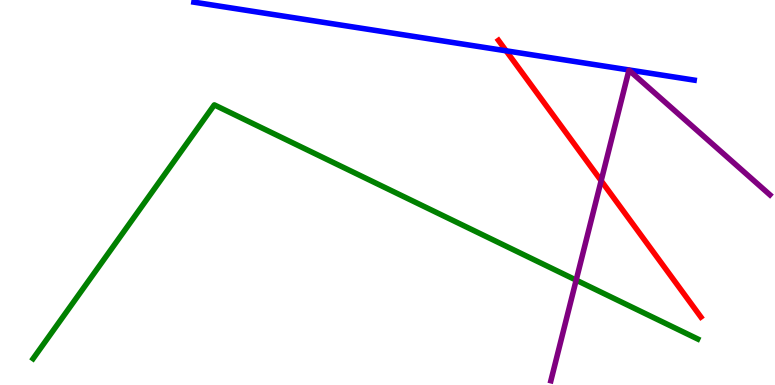[{'lines': ['blue', 'red'], 'intersections': [{'x': 6.53, 'y': 8.68}]}, {'lines': ['green', 'red'], 'intersections': []}, {'lines': ['purple', 'red'], 'intersections': [{'x': 7.76, 'y': 5.31}]}, {'lines': ['blue', 'green'], 'intersections': []}, {'lines': ['blue', 'purple'], 'intersections': []}, {'lines': ['green', 'purple'], 'intersections': [{'x': 7.43, 'y': 2.72}]}]